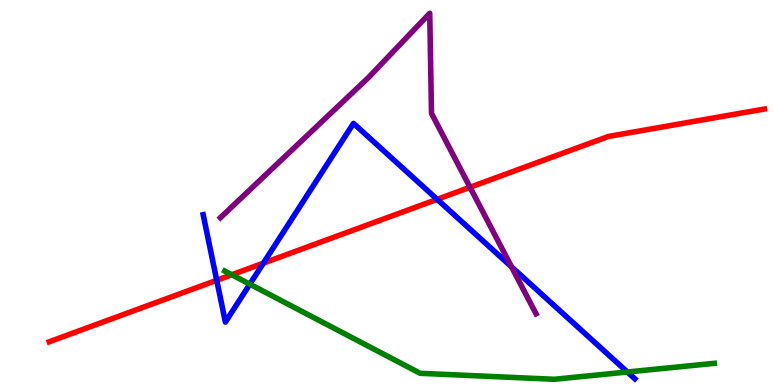[{'lines': ['blue', 'red'], 'intersections': [{'x': 2.8, 'y': 2.72}, {'x': 3.4, 'y': 3.17}, {'x': 5.64, 'y': 4.82}]}, {'lines': ['green', 'red'], 'intersections': [{'x': 2.99, 'y': 2.86}]}, {'lines': ['purple', 'red'], 'intersections': [{'x': 6.06, 'y': 5.14}]}, {'lines': ['blue', 'green'], 'intersections': [{'x': 3.22, 'y': 2.62}, {'x': 8.1, 'y': 0.338}]}, {'lines': ['blue', 'purple'], 'intersections': [{'x': 6.6, 'y': 3.07}]}, {'lines': ['green', 'purple'], 'intersections': []}]